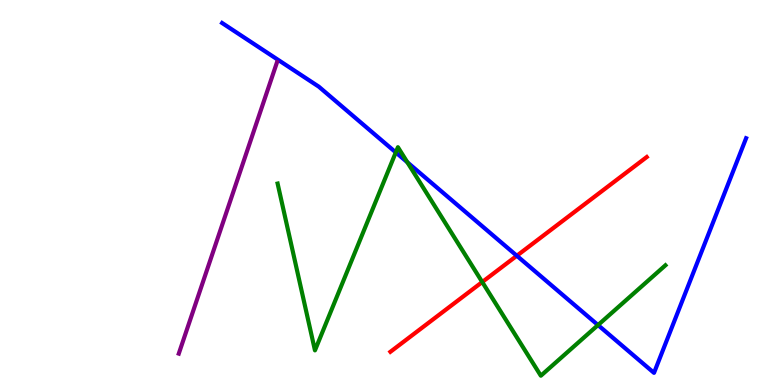[{'lines': ['blue', 'red'], 'intersections': [{'x': 6.67, 'y': 3.36}]}, {'lines': ['green', 'red'], 'intersections': [{'x': 6.22, 'y': 2.67}]}, {'lines': ['purple', 'red'], 'intersections': []}, {'lines': ['blue', 'green'], 'intersections': [{'x': 5.11, 'y': 6.04}, {'x': 5.26, 'y': 5.79}, {'x': 7.72, 'y': 1.56}]}, {'lines': ['blue', 'purple'], 'intersections': []}, {'lines': ['green', 'purple'], 'intersections': []}]